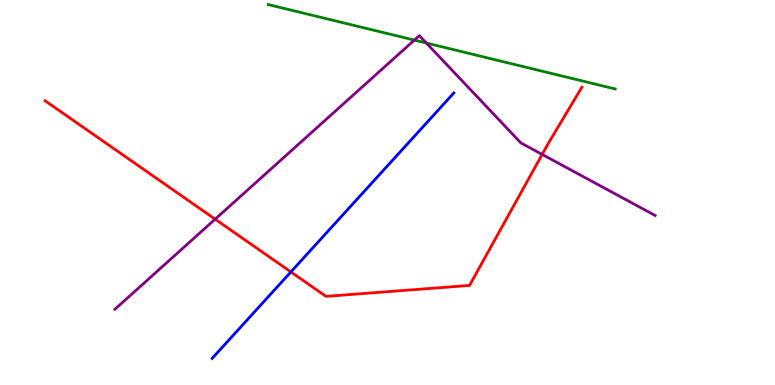[{'lines': ['blue', 'red'], 'intersections': [{'x': 3.75, 'y': 2.94}]}, {'lines': ['green', 'red'], 'intersections': []}, {'lines': ['purple', 'red'], 'intersections': [{'x': 2.78, 'y': 4.31}, {'x': 7.0, 'y': 5.99}]}, {'lines': ['blue', 'green'], 'intersections': []}, {'lines': ['blue', 'purple'], 'intersections': []}, {'lines': ['green', 'purple'], 'intersections': [{'x': 5.35, 'y': 8.96}, {'x': 5.5, 'y': 8.88}]}]